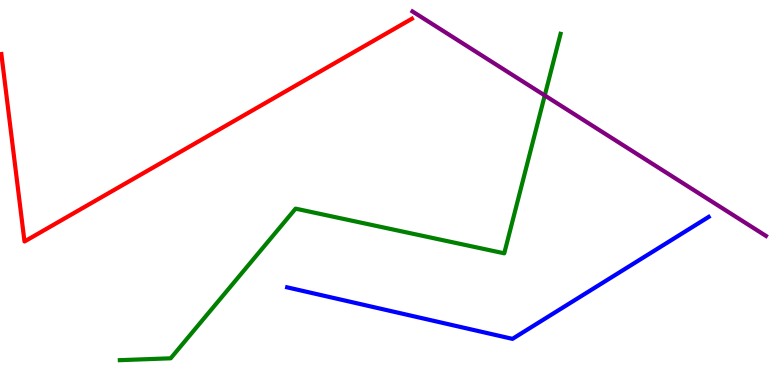[{'lines': ['blue', 'red'], 'intersections': []}, {'lines': ['green', 'red'], 'intersections': []}, {'lines': ['purple', 'red'], 'intersections': []}, {'lines': ['blue', 'green'], 'intersections': []}, {'lines': ['blue', 'purple'], 'intersections': []}, {'lines': ['green', 'purple'], 'intersections': [{'x': 7.03, 'y': 7.52}]}]